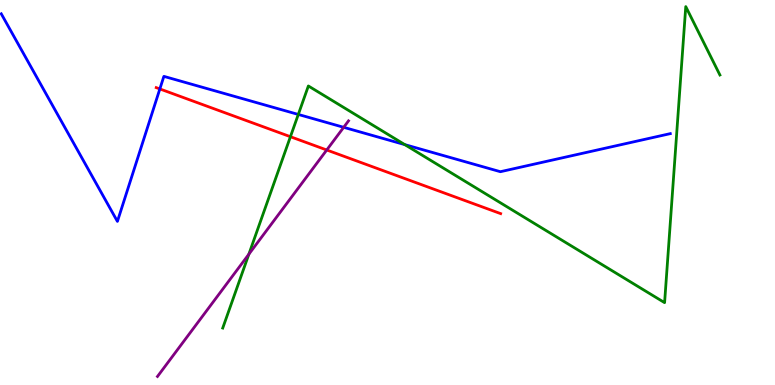[{'lines': ['blue', 'red'], 'intersections': [{'x': 2.06, 'y': 7.69}]}, {'lines': ['green', 'red'], 'intersections': [{'x': 3.75, 'y': 6.45}]}, {'lines': ['purple', 'red'], 'intersections': [{'x': 4.22, 'y': 6.1}]}, {'lines': ['blue', 'green'], 'intersections': [{'x': 3.85, 'y': 7.03}, {'x': 5.22, 'y': 6.24}]}, {'lines': ['blue', 'purple'], 'intersections': [{'x': 4.43, 'y': 6.69}]}, {'lines': ['green', 'purple'], 'intersections': [{'x': 3.21, 'y': 3.4}]}]